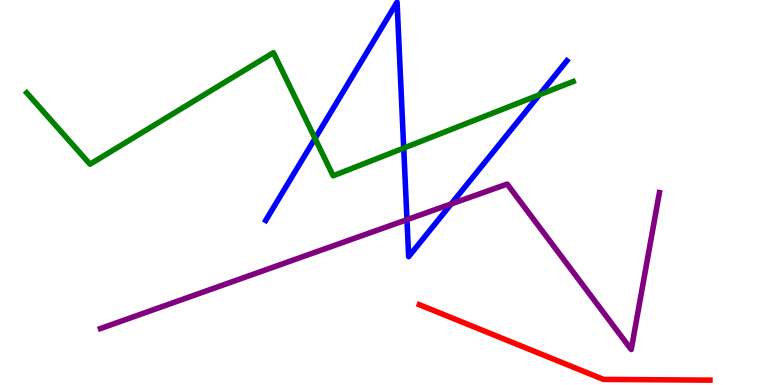[{'lines': ['blue', 'red'], 'intersections': []}, {'lines': ['green', 'red'], 'intersections': []}, {'lines': ['purple', 'red'], 'intersections': []}, {'lines': ['blue', 'green'], 'intersections': [{'x': 4.06, 'y': 6.4}, {'x': 5.21, 'y': 6.15}, {'x': 6.96, 'y': 7.54}]}, {'lines': ['blue', 'purple'], 'intersections': [{'x': 5.25, 'y': 4.29}, {'x': 5.82, 'y': 4.7}]}, {'lines': ['green', 'purple'], 'intersections': []}]